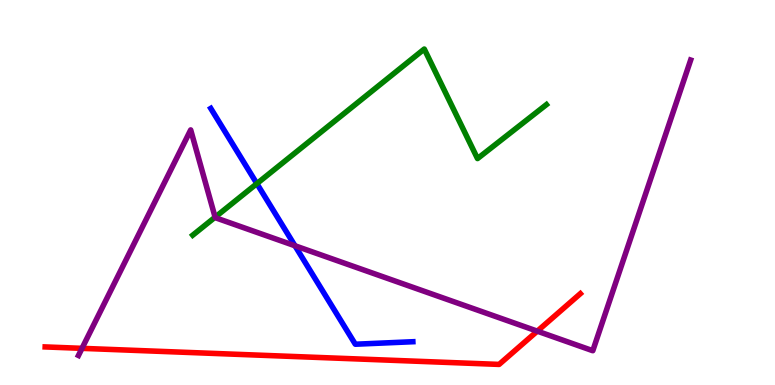[{'lines': ['blue', 'red'], 'intersections': []}, {'lines': ['green', 'red'], 'intersections': []}, {'lines': ['purple', 'red'], 'intersections': [{'x': 1.06, 'y': 0.952}, {'x': 6.93, 'y': 1.4}]}, {'lines': ['blue', 'green'], 'intersections': [{'x': 3.31, 'y': 5.23}]}, {'lines': ['blue', 'purple'], 'intersections': [{'x': 3.81, 'y': 3.62}]}, {'lines': ['green', 'purple'], 'intersections': [{'x': 2.78, 'y': 4.36}]}]